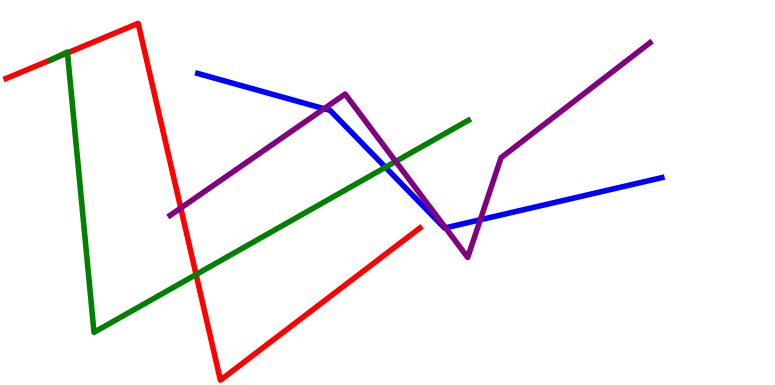[{'lines': ['blue', 'red'], 'intersections': []}, {'lines': ['green', 'red'], 'intersections': [{'x': 0.68, 'y': 8.47}, {'x': 0.87, 'y': 8.63}, {'x': 2.53, 'y': 2.87}]}, {'lines': ['purple', 'red'], 'intersections': [{'x': 2.33, 'y': 4.6}]}, {'lines': ['blue', 'green'], 'intersections': [{'x': 4.97, 'y': 5.66}]}, {'lines': ['blue', 'purple'], 'intersections': [{'x': 4.18, 'y': 7.18}, {'x': 5.75, 'y': 4.08}, {'x': 6.2, 'y': 4.29}]}, {'lines': ['green', 'purple'], 'intersections': [{'x': 5.11, 'y': 5.81}]}]